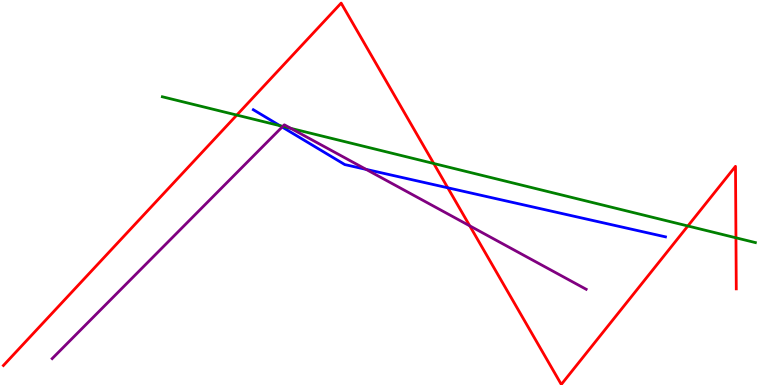[{'lines': ['blue', 'red'], 'intersections': [{'x': 5.78, 'y': 5.12}]}, {'lines': ['green', 'red'], 'intersections': [{'x': 3.06, 'y': 7.01}, {'x': 5.6, 'y': 5.75}, {'x': 8.88, 'y': 4.13}, {'x': 9.5, 'y': 3.82}]}, {'lines': ['purple', 'red'], 'intersections': [{'x': 6.06, 'y': 4.13}]}, {'lines': ['blue', 'green'], 'intersections': [{'x': 3.61, 'y': 6.74}]}, {'lines': ['blue', 'purple'], 'intersections': [{'x': 3.64, 'y': 6.7}, {'x': 4.72, 'y': 5.6}]}, {'lines': ['green', 'purple'], 'intersections': [{'x': 3.65, 'y': 6.72}, {'x': 3.75, 'y': 6.67}]}]